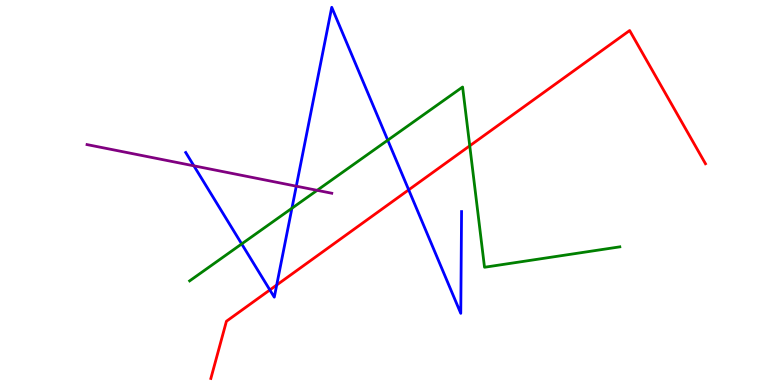[{'lines': ['blue', 'red'], 'intersections': [{'x': 3.48, 'y': 2.47}, {'x': 3.57, 'y': 2.6}, {'x': 5.27, 'y': 5.07}]}, {'lines': ['green', 'red'], 'intersections': [{'x': 6.06, 'y': 6.21}]}, {'lines': ['purple', 'red'], 'intersections': []}, {'lines': ['blue', 'green'], 'intersections': [{'x': 3.12, 'y': 3.66}, {'x': 3.77, 'y': 4.59}, {'x': 5.0, 'y': 6.36}]}, {'lines': ['blue', 'purple'], 'intersections': [{'x': 2.5, 'y': 5.69}, {'x': 3.82, 'y': 5.16}]}, {'lines': ['green', 'purple'], 'intersections': [{'x': 4.09, 'y': 5.06}]}]